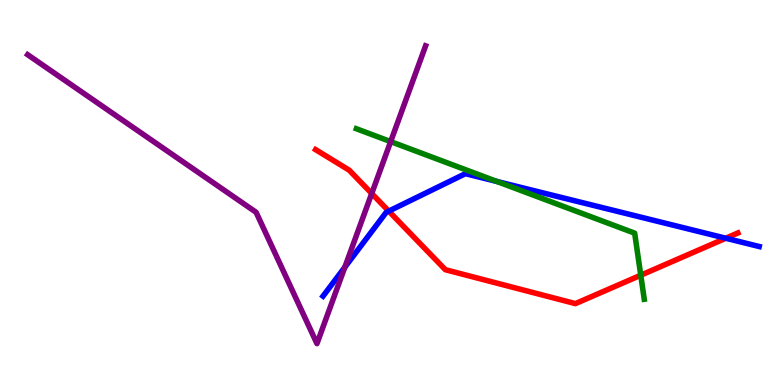[{'lines': ['blue', 'red'], 'intersections': [{'x': 5.02, 'y': 4.52}, {'x': 9.37, 'y': 3.81}]}, {'lines': ['green', 'red'], 'intersections': [{'x': 8.27, 'y': 2.85}]}, {'lines': ['purple', 'red'], 'intersections': [{'x': 4.8, 'y': 4.97}]}, {'lines': ['blue', 'green'], 'intersections': [{'x': 6.41, 'y': 5.29}]}, {'lines': ['blue', 'purple'], 'intersections': [{'x': 4.45, 'y': 3.06}]}, {'lines': ['green', 'purple'], 'intersections': [{'x': 5.04, 'y': 6.32}]}]